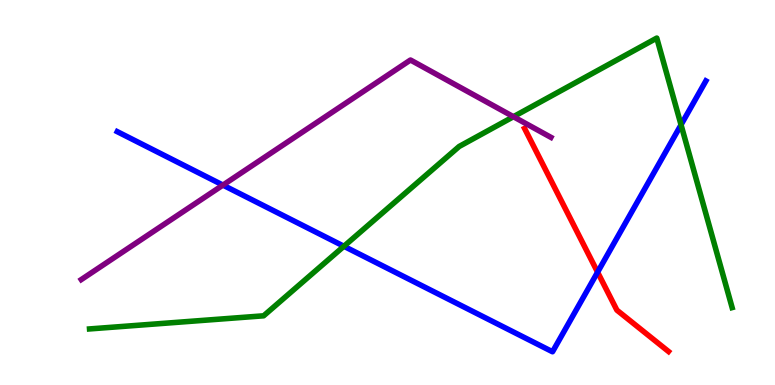[{'lines': ['blue', 'red'], 'intersections': [{'x': 7.71, 'y': 2.93}]}, {'lines': ['green', 'red'], 'intersections': []}, {'lines': ['purple', 'red'], 'intersections': []}, {'lines': ['blue', 'green'], 'intersections': [{'x': 4.44, 'y': 3.6}, {'x': 8.79, 'y': 6.76}]}, {'lines': ['blue', 'purple'], 'intersections': [{'x': 2.88, 'y': 5.19}]}, {'lines': ['green', 'purple'], 'intersections': [{'x': 6.62, 'y': 6.97}]}]